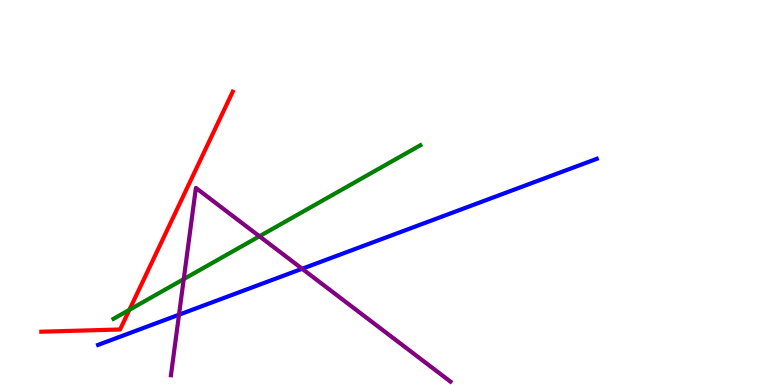[{'lines': ['blue', 'red'], 'intersections': []}, {'lines': ['green', 'red'], 'intersections': [{'x': 1.67, 'y': 1.95}]}, {'lines': ['purple', 'red'], 'intersections': []}, {'lines': ['blue', 'green'], 'intersections': []}, {'lines': ['blue', 'purple'], 'intersections': [{'x': 2.31, 'y': 1.83}, {'x': 3.9, 'y': 3.02}]}, {'lines': ['green', 'purple'], 'intersections': [{'x': 2.37, 'y': 2.75}, {'x': 3.35, 'y': 3.86}]}]